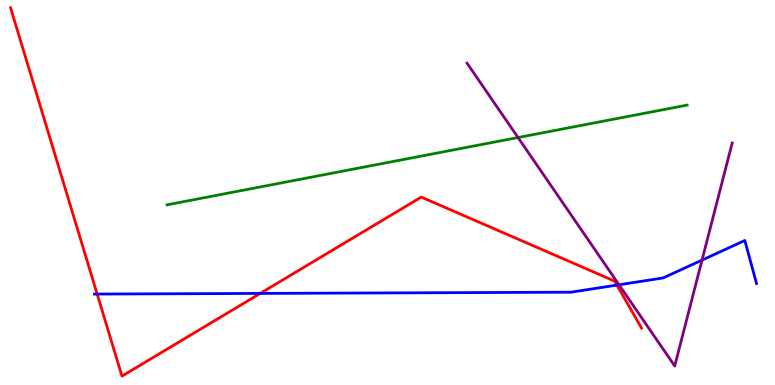[{'lines': ['blue', 'red'], 'intersections': [{'x': 1.25, 'y': 2.36}, {'x': 3.36, 'y': 2.38}, {'x': 7.96, 'y': 2.6}]}, {'lines': ['green', 'red'], 'intersections': []}, {'lines': ['purple', 'red'], 'intersections': []}, {'lines': ['blue', 'green'], 'intersections': []}, {'lines': ['blue', 'purple'], 'intersections': [{'x': 7.99, 'y': 2.6}, {'x': 9.06, 'y': 3.24}]}, {'lines': ['green', 'purple'], 'intersections': [{'x': 6.68, 'y': 6.43}]}]